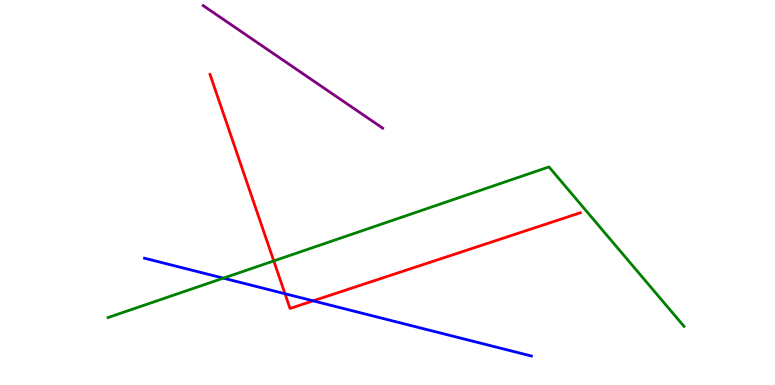[{'lines': ['blue', 'red'], 'intersections': [{'x': 3.68, 'y': 2.37}, {'x': 4.04, 'y': 2.19}]}, {'lines': ['green', 'red'], 'intersections': [{'x': 3.53, 'y': 3.22}]}, {'lines': ['purple', 'red'], 'intersections': []}, {'lines': ['blue', 'green'], 'intersections': [{'x': 2.88, 'y': 2.78}]}, {'lines': ['blue', 'purple'], 'intersections': []}, {'lines': ['green', 'purple'], 'intersections': []}]